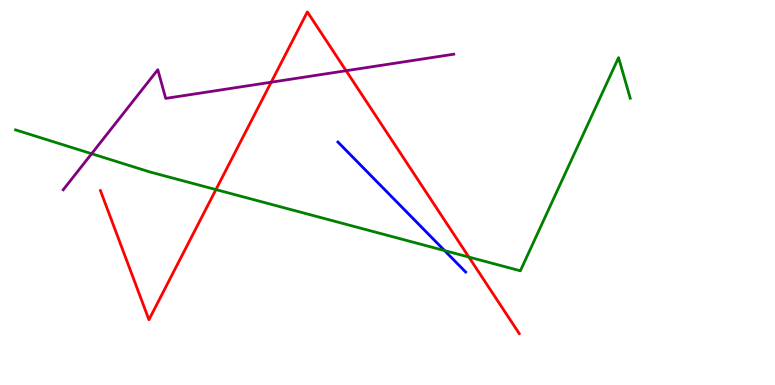[{'lines': ['blue', 'red'], 'intersections': []}, {'lines': ['green', 'red'], 'intersections': [{'x': 2.79, 'y': 5.08}, {'x': 6.05, 'y': 3.32}]}, {'lines': ['purple', 'red'], 'intersections': [{'x': 3.5, 'y': 7.86}, {'x': 4.47, 'y': 8.16}]}, {'lines': ['blue', 'green'], 'intersections': [{'x': 5.74, 'y': 3.49}]}, {'lines': ['blue', 'purple'], 'intersections': []}, {'lines': ['green', 'purple'], 'intersections': [{'x': 1.18, 'y': 6.01}]}]